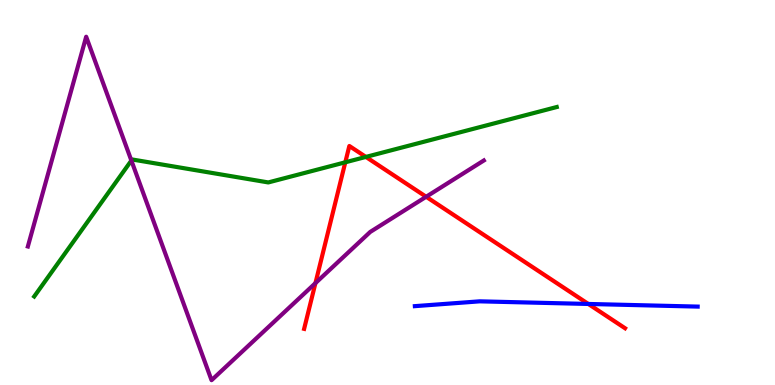[{'lines': ['blue', 'red'], 'intersections': [{'x': 7.59, 'y': 2.1}]}, {'lines': ['green', 'red'], 'intersections': [{'x': 4.46, 'y': 5.78}, {'x': 4.72, 'y': 5.92}]}, {'lines': ['purple', 'red'], 'intersections': [{'x': 4.07, 'y': 2.65}, {'x': 5.5, 'y': 4.89}]}, {'lines': ['blue', 'green'], 'intersections': []}, {'lines': ['blue', 'purple'], 'intersections': []}, {'lines': ['green', 'purple'], 'intersections': [{'x': 1.7, 'y': 5.83}]}]